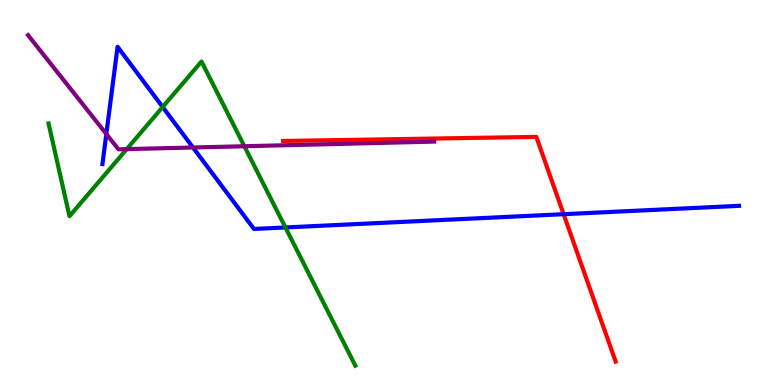[{'lines': ['blue', 'red'], 'intersections': [{'x': 7.27, 'y': 4.44}]}, {'lines': ['green', 'red'], 'intersections': []}, {'lines': ['purple', 'red'], 'intersections': []}, {'lines': ['blue', 'green'], 'intersections': [{'x': 2.1, 'y': 7.22}, {'x': 3.68, 'y': 4.09}]}, {'lines': ['blue', 'purple'], 'intersections': [{'x': 1.37, 'y': 6.52}, {'x': 2.49, 'y': 6.17}]}, {'lines': ['green', 'purple'], 'intersections': [{'x': 1.64, 'y': 6.13}, {'x': 3.15, 'y': 6.2}]}]